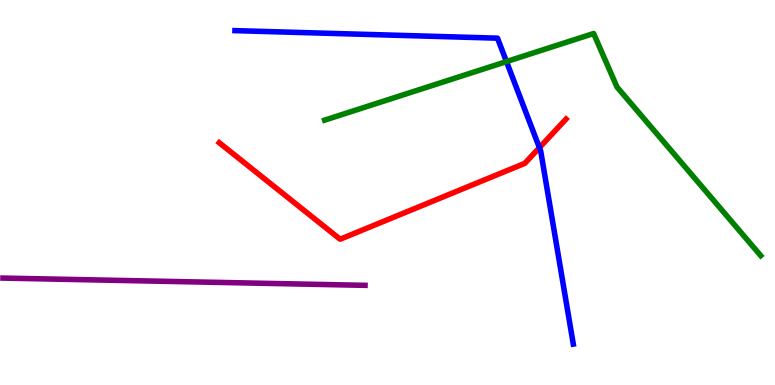[{'lines': ['blue', 'red'], 'intersections': [{'x': 6.96, 'y': 6.16}]}, {'lines': ['green', 'red'], 'intersections': []}, {'lines': ['purple', 'red'], 'intersections': []}, {'lines': ['blue', 'green'], 'intersections': [{'x': 6.54, 'y': 8.4}]}, {'lines': ['blue', 'purple'], 'intersections': []}, {'lines': ['green', 'purple'], 'intersections': []}]